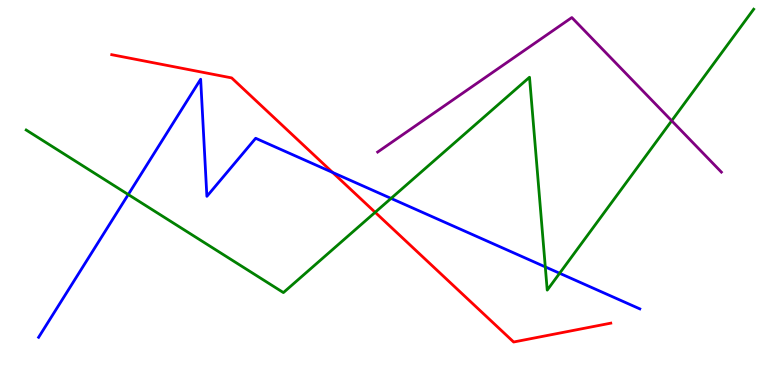[{'lines': ['blue', 'red'], 'intersections': [{'x': 4.29, 'y': 5.52}]}, {'lines': ['green', 'red'], 'intersections': [{'x': 4.84, 'y': 4.49}]}, {'lines': ['purple', 'red'], 'intersections': []}, {'lines': ['blue', 'green'], 'intersections': [{'x': 1.66, 'y': 4.95}, {'x': 5.05, 'y': 4.85}, {'x': 7.04, 'y': 3.07}, {'x': 7.22, 'y': 2.9}]}, {'lines': ['blue', 'purple'], 'intersections': []}, {'lines': ['green', 'purple'], 'intersections': [{'x': 8.67, 'y': 6.86}]}]